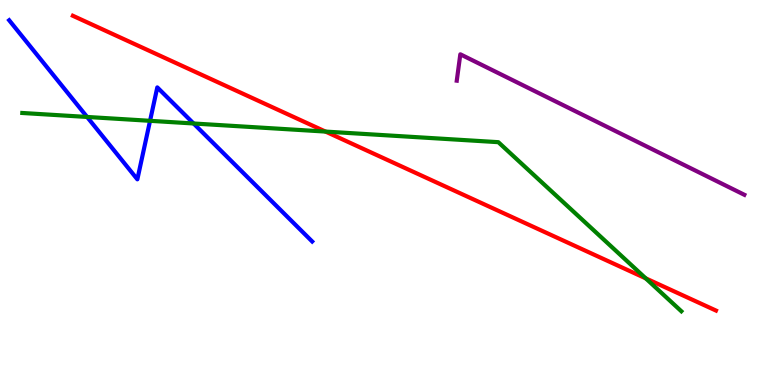[{'lines': ['blue', 'red'], 'intersections': []}, {'lines': ['green', 'red'], 'intersections': [{'x': 4.2, 'y': 6.58}, {'x': 8.33, 'y': 2.77}]}, {'lines': ['purple', 'red'], 'intersections': []}, {'lines': ['blue', 'green'], 'intersections': [{'x': 1.12, 'y': 6.96}, {'x': 1.94, 'y': 6.86}, {'x': 2.5, 'y': 6.79}]}, {'lines': ['blue', 'purple'], 'intersections': []}, {'lines': ['green', 'purple'], 'intersections': []}]